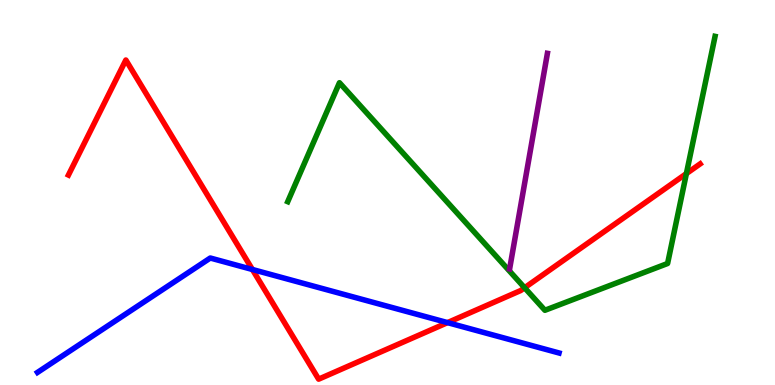[{'lines': ['blue', 'red'], 'intersections': [{'x': 3.26, 'y': 3.0}, {'x': 5.77, 'y': 1.62}]}, {'lines': ['green', 'red'], 'intersections': [{'x': 6.77, 'y': 2.53}, {'x': 8.86, 'y': 5.49}]}, {'lines': ['purple', 'red'], 'intersections': []}, {'lines': ['blue', 'green'], 'intersections': []}, {'lines': ['blue', 'purple'], 'intersections': []}, {'lines': ['green', 'purple'], 'intersections': []}]